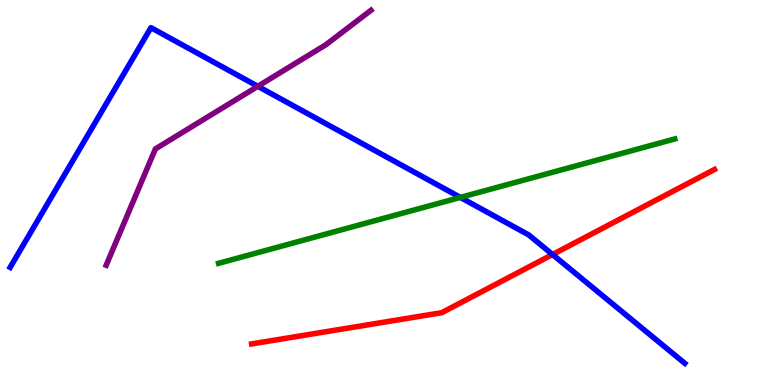[{'lines': ['blue', 'red'], 'intersections': [{'x': 7.13, 'y': 3.39}]}, {'lines': ['green', 'red'], 'intersections': []}, {'lines': ['purple', 'red'], 'intersections': []}, {'lines': ['blue', 'green'], 'intersections': [{'x': 5.94, 'y': 4.87}]}, {'lines': ['blue', 'purple'], 'intersections': [{'x': 3.33, 'y': 7.76}]}, {'lines': ['green', 'purple'], 'intersections': []}]